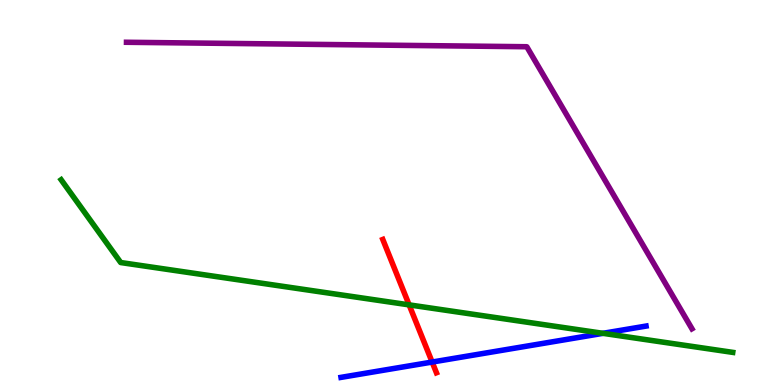[{'lines': ['blue', 'red'], 'intersections': [{'x': 5.58, 'y': 0.596}]}, {'lines': ['green', 'red'], 'intersections': [{'x': 5.28, 'y': 2.08}]}, {'lines': ['purple', 'red'], 'intersections': []}, {'lines': ['blue', 'green'], 'intersections': [{'x': 7.78, 'y': 1.34}]}, {'lines': ['blue', 'purple'], 'intersections': []}, {'lines': ['green', 'purple'], 'intersections': []}]